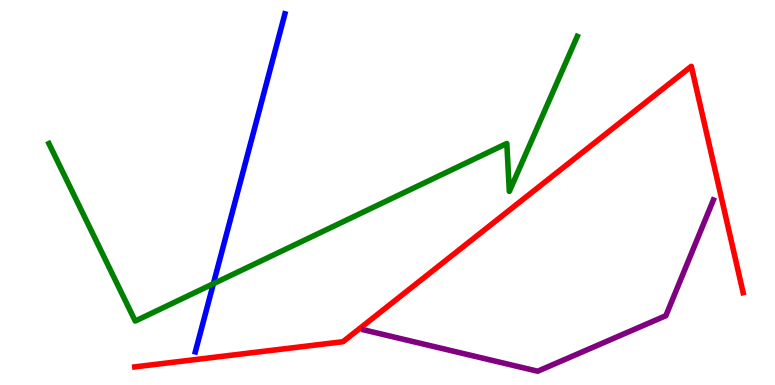[{'lines': ['blue', 'red'], 'intersections': []}, {'lines': ['green', 'red'], 'intersections': []}, {'lines': ['purple', 'red'], 'intersections': []}, {'lines': ['blue', 'green'], 'intersections': [{'x': 2.75, 'y': 2.63}]}, {'lines': ['blue', 'purple'], 'intersections': []}, {'lines': ['green', 'purple'], 'intersections': []}]